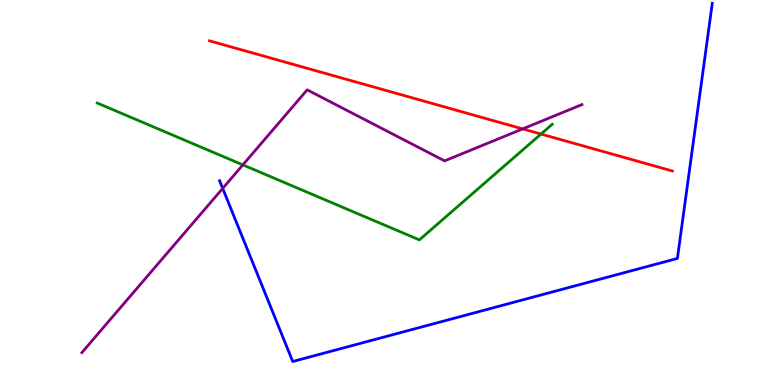[{'lines': ['blue', 'red'], 'intersections': []}, {'lines': ['green', 'red'], 'intersections': [{'x': 6.98, 'y': 6.52}]}, {'lines': ['purple', 'red'], 'intersections': [{'x': 6.74, 'y': 6.65}]}, {'lines': ['blue', 'green'], 'intersections': []}, {'lines': ['blue', 'purple'], 'intersections': [{'x': 2.87, 'y': 5.11}]}, {'lines': ['green', 'purple'], 'intersections': [{'x': 3.13, 'y': 5.72}]}]